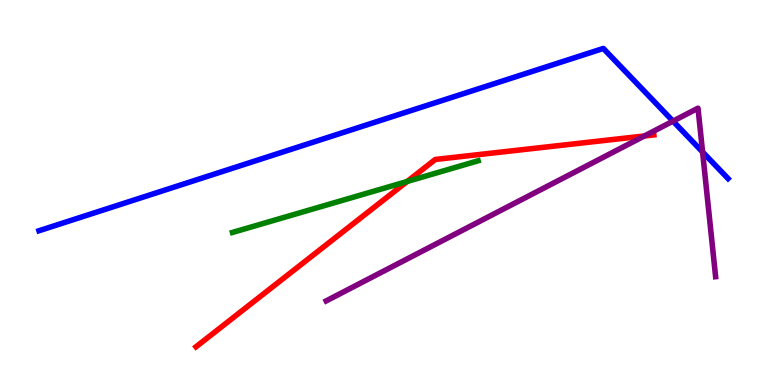[{'lines': ['blue', 'red'], 'intersections': []}, {'lines': ['green', 'red'], 'intersections': [{'x': 5.25, 'y': 5.29}]}, {'lines': ['purple', 'red'], 'intersections': [{'x': 8.31, 'y': 6.47}]}, {'lines': ['blue', 'green'], 'intersections': []}, {'lines': ['blue', 'purple'], 'intersections': [{'x': 8.68, 'y': 6.85}, {'x': 9.07, 'y': 6.05}]}, {'lines': ['green', 'purple'], 'intersections': []}]